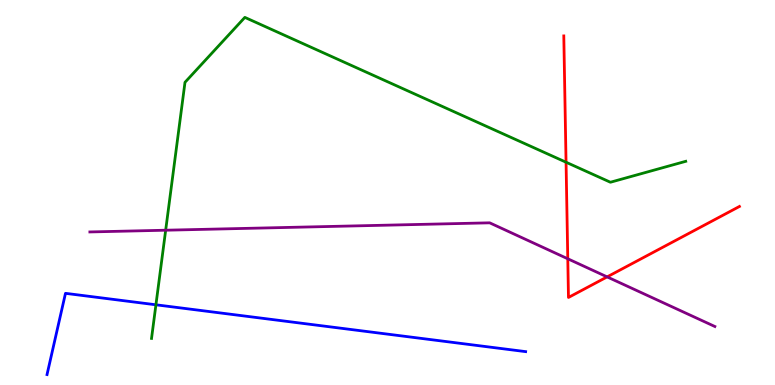[{'lines': ['blue', 'red'], 'intersections': []}, {'lines': ['green', 'red'], 'intersections': [{'x': 7.3, 'y': 5.79}]}, {'lines': ['purple', 'red'], 'intersections': [{'x': 7.33, 'y': 3.28}, {'x': 7.83, 'y': 2.81}]}, {'lines': ['blue', 'green'], 'intersections': [{'x': 2.01, 'y': 2.08}]}, {'lines': ['blue', 'purple'], 'intersections': []}, {'lines': ['green', 'purple'], 'intersections': [{'x': 2.14, 'y': 4.02}]}]